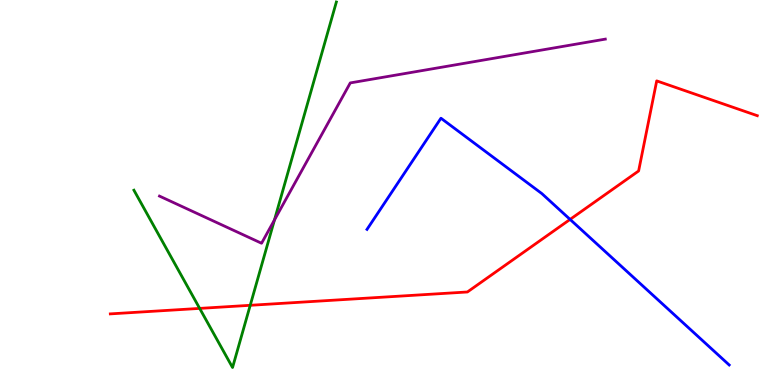[{'lines': ['blue', 'red'], 'intersections': [{'x': 7.36, 'y': 4.3}]}, {'lines': ['green', 'red'], 'intersections': [{'x': 2.58, 'y': 1.99}, {'x': 3.23, 'y': 2.07}]}, {'lines': ['purple', 'red'], 'intersections': []}, {'lines': ['blue', 'green'], 'intersections': []}, {'lines': ['blue', 'purple'], 'intersections': []}, {'lines': ['green', 'purple'], 'intersections': [{'x': 3.54, 'y': 4.29}]}]